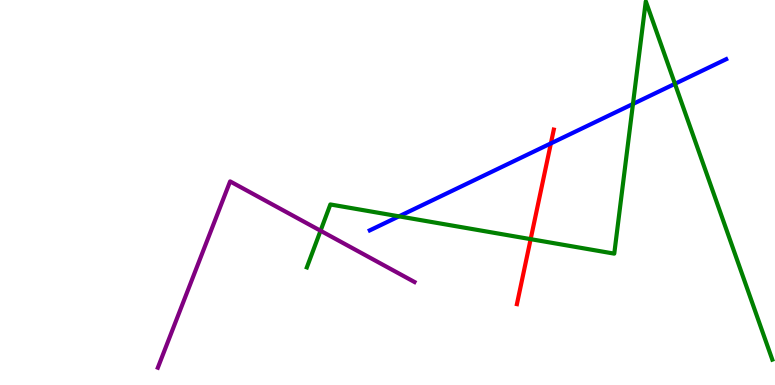[{'lines': ['blue', 'red'], 'intersections': [{'x': 7.11, 'y': 6.28}]}, {'lines': ['green', 'red'], 'intersections': [{'x': 6.85, 'y': 3.79}]}, {'lines': ['purple', 'red'], 'intersections': []}, {'lines': ['blue', 'green'], 'intersections': [{'x': 5.15, 'y': 4.38}, {'x': 8.17, 'y': 7.3}, {'x': 8.71, 'y': 7.82}]}, {'lines': ['blue', 'purple'], 'intersections': []}, {'lines': ['green', 'purple'], 'intersections': [{'x': 4.14, 'y': 4.01}]}]